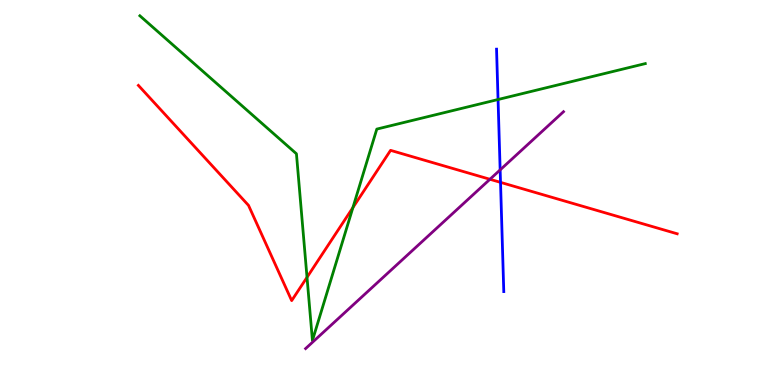[{'lines': ['blue', 'red'], 'intersections': [{'x': 6.46, 'y': 5.26}]}, {'lines': ['green', 'red'], 'intersections': [{'x': 3.96, 'y': 2.8}, {'x': 4.55, 'y': 4.61}]}, {'lines': ['purple', 'red'], 'intersections': [{'x': 6.32, 'y': 5.34}]}, {'lines': ['blue', 'green'], 'intersections': [{'x': 6.43, 'y': 7.42}]}, {'lines': ['blue', 'purple'], 'intersections': [{'x': 6.45, 'y': 5.59}]}, {'lines': ['green', 'purple'], 'intersections': []}]